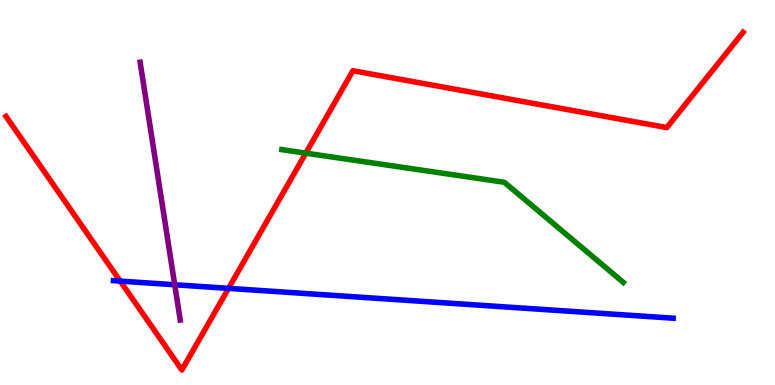[{'lines': ['blue', 'red'], 'intersections': [{'x': 1.55, 'y': 2.7}, {'x': 2.95, 'y': 2.51}]}, {'lines': ['green', 'red'], 'intersections': [{'x': 3.95, 'y': 6.02}]}, {'lines': ['purple', 'red'], 'intersections': []}, {'lines': ['blue', 'green'], 'intersections': []}, {'lines': ['blue', 'purple'], 'intersections': [{'x': 2.25, 'y': 2.6}]}, {'lines': ['green', 'purple'], 'intersections': []}]